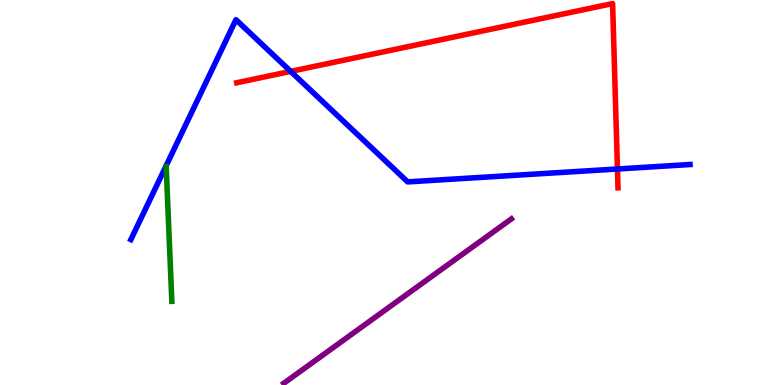[{'lines': ['blue', 'red'], 'intersections': [{'x': 3.75, 'y': 8.15}, {'x': 7.97, 'y': 5.61}]}, {'lines': ['green', 'red'], 'intersections': []}, {'lines': ['purple', 'red'], 'intersections': []}, {'lines': ['blue', 'green'], 'intersections': []}, {'lines': ['blue', 'purple'], 'intersections': []}, {'lines': ['green', 'purple'], 'intersections': []}]